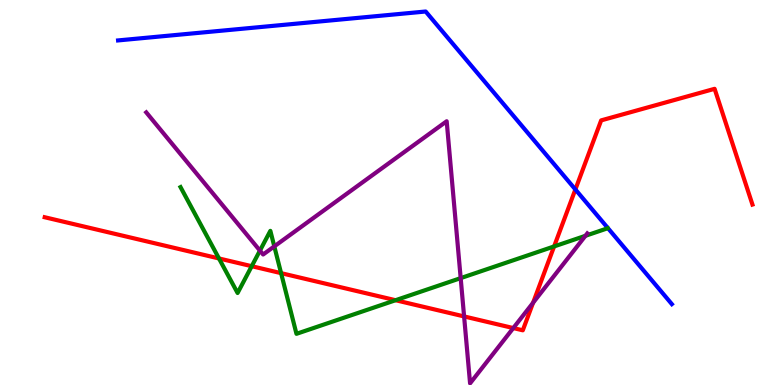[{'lines': ['blue', 'red'], 'intersections': [{'x': 7.42, 'y': 5.08}]}, {'lines': ['green', 'red'], 'intersections': [{'x': 2.83, 'y': 3.29}, {'x': 3.25, 'y': 3.09}, {'x': 3.63, 'y': 2.91}, {'x': 5.1, 'y': 2.2}, {'x': 7.15, 'y': 3.6}]}, {'lines': ['purple', 'red'], 'intersections': [{'x': 5.99, 'y': 1.78}, {'x': 6.62, 'y': 1.48}, {'x': 6.88, 'y': 2.14}]}, {'lines': ['blue', 'green'], 'intersections': []}, {'lines': ['blue', 'purple'], 'intersections': []}, {'lines': ['green', 'purple'], 'intersections': [{'x': 3.35, 'y': 3.49}, {'x': 3.54, 'y': 3.6}, {'x': 5.94, 'y': 2.78}, {'x': 7.55, 'y': 3.88}]}]